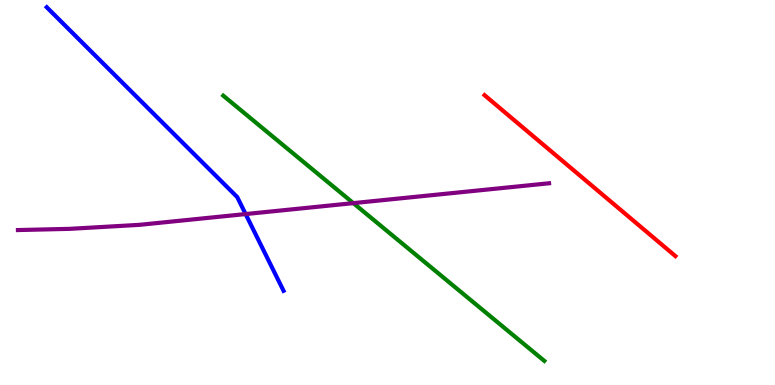[{'lines': ['blue', 'red'], 'intersections': []}, {'lines': ['green', 'red'], 'intersections': []}, {'lines': ['purple', 'red'], 'intersections': []}, {'lines': ['blue', 'green'], 'intersections': []}, {'lines': ['blue', 'purple'], 'intersections': [{'x': 3.17, 'y': 4.44}]}, {'lines': ['green', 'purple'], 'intersections': [{'x': 4.56, 'y': 4.72}]}]